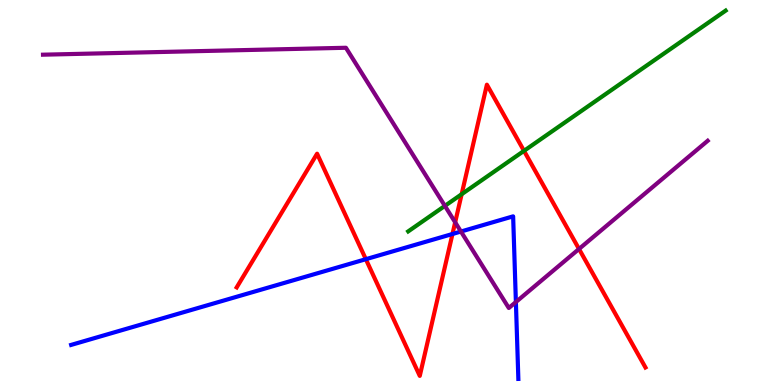[{'lines': ['blue', 'red'], 'intersections': [{'x': 4.72, 'y': 3.27}, {'x': 5.84, 'y': 3.92}]}, {'lines': ['green', 'red'], 'intersections': [{'x': 5.96, 'y': 4.96}, {'x': 6.76, 'y': 6.08}]}, {'lines': ['purple', 'red'], 'intersections': [{'x': 5.87, 'y': 4.23}, {'x': 7.47, 'y': 3.53}]}, {'lines': ['blue', 'green'], 'intersections': []}, {'lines': ['blue', 'purple'], 'intersections': [{'x': 5.95, 'y': 3.99}, {'x': 6.66, 'y': 2.16}]}, {'lines': ['green', 'purple'], 'intersections': [{'x': 5.74, 'y': 4.65}]}]